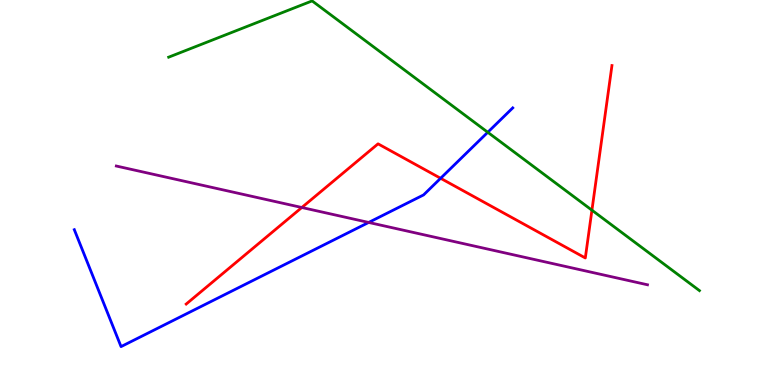[{'lines': ['blue', 'red'], 'intersections': [{'x': 5.69, 'y': 5.37}]}, {'lines': ['green', 'red'], 'intersections': [{'x': 7.64, 'y': 4.54}]}, {'lines': ['purple', 'red'], 'intersections': [{'x': 3.89, 'y': 4.61}]}, {'lines': ['blue', 'green'], 'intersections': [{'x': 6.29, 'y': 6.56}]}, {'lines': ['blue', 'purple'], 'intersections': [{'x': 4.76, 'y': 4.22}]}, {'lines': ['green', 'purple'], 'intersections': []}]